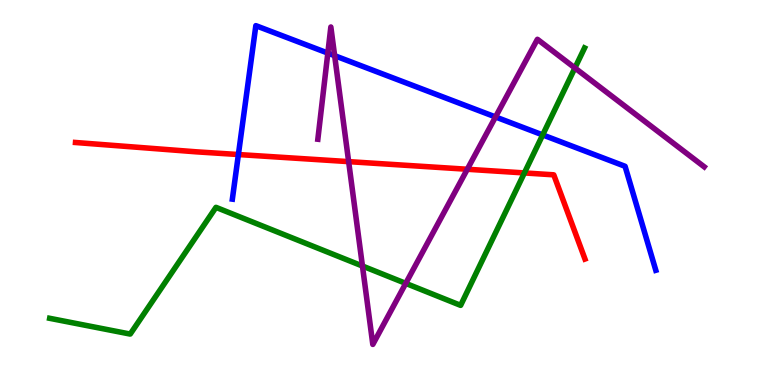[{'lines': ['blue', 'red'], 'intersections': [{'x': 3.08, 'y': 5.99}]}, {'lines': ['green', 'red'], 'intersections': [{'x': 6.77, 'y': 5.51}]}, {'lines': ['purple', 'red'], 'intersections': [{'x': 4.5, 'y': 5.8}, {'x': 6.03, 'y': 5.6}]}, {'lines': ['blue', 'green'], 'intersections': [{'x': 7.0, 'y': 6.5}]}, {'lines': ['blue', 'purple'], 'intersections': [{'x': 4.23, 'y': 8.62}, {'x': 4.32, 'y': 8.55}, {'x': 6.39, 'y': 6.96}]}, {'lines': ['green', 'purple'], 'intersections': [{'x': 4.68, 'y': 3.09}, {'x': 5.24, 'y': 2.64}, {'x': 7.42, 'y': 8.23}]}]